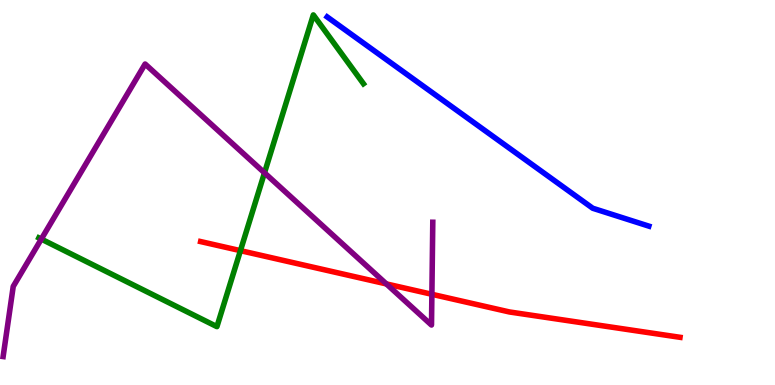[{'lines': ['blue', 'red'], 'intersections': []}, {'lines': ['green', 'red'], 'intersections': [{'x': 3.1, 'y': 3.49}]}, {'lines': ['purple', 'red'], 'intersections': [{'x': 4.99, 'y': 2.63}, {'x': 5.57, 'y': 2.36}]}, {'lines': ['blue', 'green'], 'intersections': []}, {'lines': ['blue', 'purple'], 'intersections': []}, {'lines': ['green', 'purple'], 'intersections': [{'x': 0.533, 'y': 3.79}, {'x': 3.41, 'y': 5.51}]}]